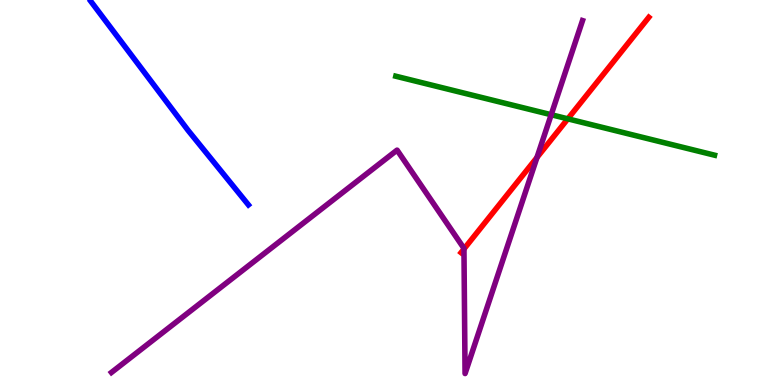[{'lines': ['blue', 'red'], 'intersections': []}, {'lines': ['green', 'red'], 'intersections': [{'x': 7.33, 'y': 6.91}]}, {'lines': ['purple', 'red'], 'intersections': [{'x': 5.99, 'y': 3.53}, {'x': 6.93, 'y': 5.91}]}, {'lines': ['blue', 'green'], 'intersections': []}, {'lines': ['blue', 'purple'], 'intersections': []}, {'lines': ['green', 'purple'], 'intersections': [{'x': 7.11, 'y': 7.02}]}]